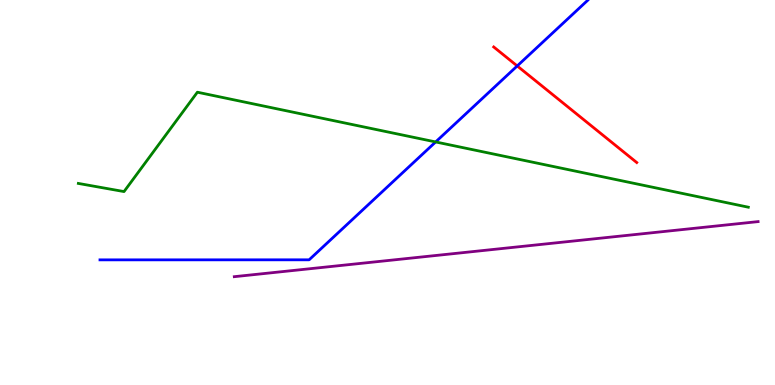[{'lines': ['blue', 'red'], 'intersections': [{'x': 6.67, 'y': 8.29}]}, {'lines': ['green', 'red'], 'intersections': []}, {'lines': ['purple', 'red'], 'intersections': []}, {'lines': ['blue', 'green'], 'intersections': [{'x': 5.62, 'y': 6.31}]}, {'lines': ['blue', 'purple'], 'intersections': []}, {'lines': ['green', 'purple'], 'intersections': []}]